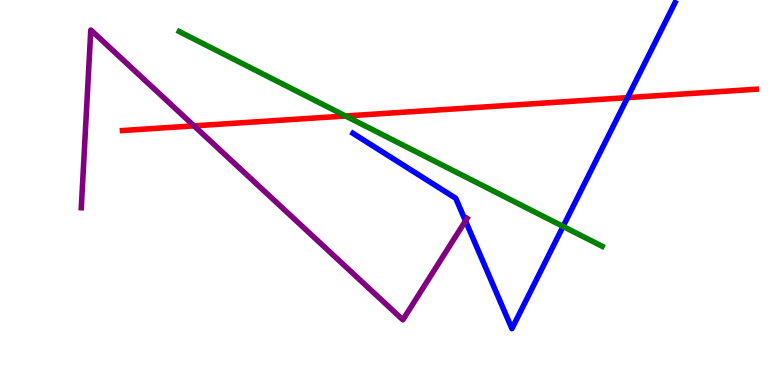[{'lines': ['blue', 'red'], 'intersections': [{'x': 8.1, 'y': 7.46}]}, {'lines': ['green', 'red'], 'intersections': [{'x': 4.46, 'y': 6.99}]}, {'lines': ['purple', 'red'], 'intersections': [{'x': 2.5, 'y': 6.73}]}, {'lines': ['blue', 'green'], 'intersections': [{'x': 7.27, 'y': 4.12}]}, {'lines': ['blue', 'purple'], 'intersections': [{'x': 6.01, 'y': 4.26}]}, {'lines': ['green', 'purple'], 'intersections': []}]